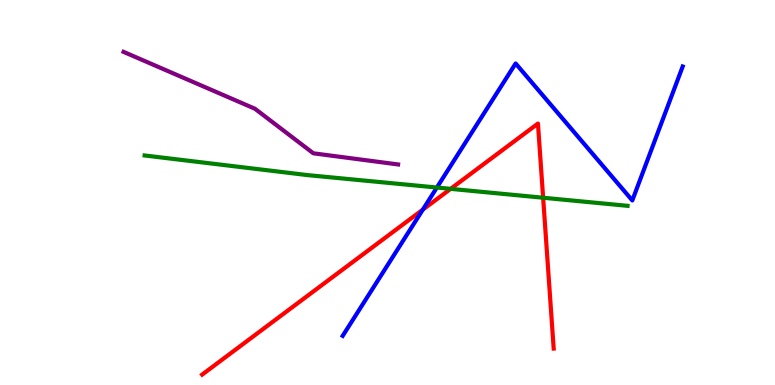[{'lines': ['blue', 'red'], 'intersections': [{'x': 5.46, 'y': 4.56}]}, {'lines': ['green', 'red'], 'intersections': [{'x': 5.81, 'y': 5.09}, {'x': 7.01, 'y': 4.86}]}, {'lines': ['purple', 'red'], 'intersections': []}, {'lines': ['blue', 'green'], 'intersections': [{'x': 5.64, 'y': 5.13}]}, {'lines': ['blue', 'purple'], 'intersections': []}, {'lines': ['green', 'purple'], 'intersections': []}]